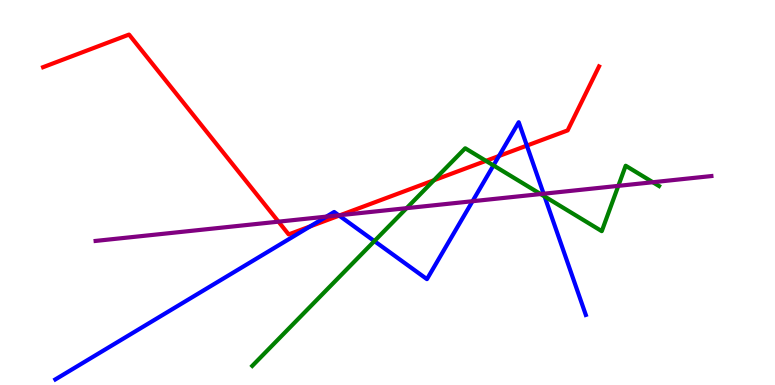[{'lines': ['blue', 'red'], 'intersections': [{'x': 4.0, 'y': 4.12}, {'x': 4.38, 'y': 4.4}, {'x': 6.44, 'y': 5.95}, {'x': 6.8, 'y': 6.22}]}, {'lines': ['green', 'red'], 'intersections': [{'x': 5.6, 'y': 5.32}, {'x': 6.27, 'y': 5.82}]}, {'lines': ['purple', 'red'], 'intersections': [{'x': 3.59, 'y': 4.24}, {'x': 4.39, 'y': 4.41}]}, {'lines': ['blue', 'green'], 'intersections': [{'x': 4.83, 'y': 3.74}, {'x': 6.37, 'y': 5.7}, {'x': 7.03, 'y': 4.9}]}, {'lines': ['blue', 'purple'], 'intersections': [{'x': 4.21, 'y': 4.37}, {'x': 4.37, 'y': 4.41}, {'x': 6.1, 'y': 4.77}, {'x': 7.01, 'y': 4.97}]}, {'lines': ['green', 'purple'], 'intersections': [{'x': 5.25, 'y': 4.59}, {'x': 6.98, 'y': 4.96}, {'x': 7.98, 'y': 5.17}, {'x': 8.42, 'y': 5.27}]}]